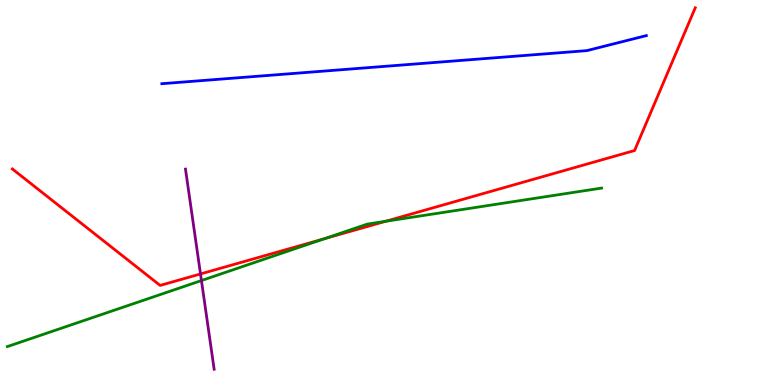[{'lines': ['blue', 'red'], 'intersections': []}, {'lines': ['green', 'red'], 'intersections': [{'x': 4.19, 'y': 3.8}, {'x': 4.98, 'y': 4.25}]}, {'lines': ['purple', 'red'], 'intersections': [{'x': 2.59, 'y': 2.88}]}, {'lines': ['blue', 'green'], 'intersections': []}, {'lines': ['blue', 'purple'], 'intersections': []}, {'lines': ['green', 'purple'], 'intersections': [{'x': 2.6, 'y': 2.71}]}]